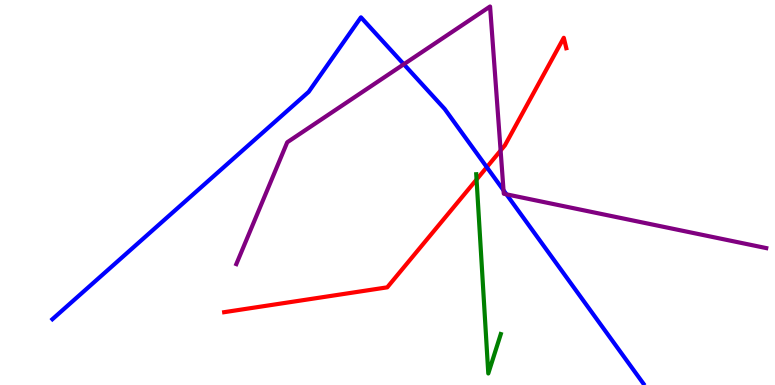[{'lines': ['blue', 'red'], 'intersections': [{'x': 6.28, 'y': 5.66}]}, {'lines': ['green', 'red'], 'intersections': [{'x': 6.15, 'y': 5.34}]}, {'lines': ['purple', 'red'], 'intersections': [{'x': 6.46, 'y': 6.09}]}, {'lines': ['blue', 'green'], 'intersections': []}, {'lines': ['blue', 'purple'], 'intersections': [{'x': 5.21, 'y': 8.33}, {'x': 6.5, 'y': 5.06}, {'x': 6.53, 'y': 4.95}]}, {'lines': ['green', 'purple'], 'intersections': []}]